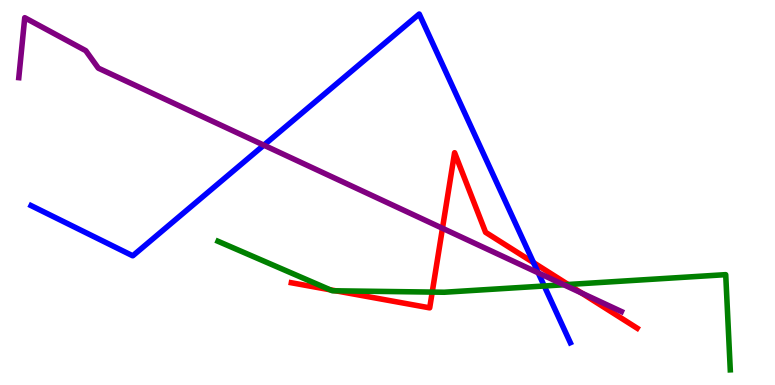[{'lines': ['blue', 'red'], 'intersections': [{'x': 6.88, 'y': 3.18}]}, {'lines': ['green', 'red'], 'intersections': [{'x': 4.26, 'y': 2.47}, {'x': 4.33, 'y': 2.45}, {'x': 5.58, 'y': 2.41}, {'x': 7.33, 'y': 2.61}]}, {'lines': ['purple', 'red'], 'intersections': [{'x': 5.71, 'y': 4.07}, {'x': 7.5, 'y': 2.39}]}, {'lines': ['blue', 'green'], 'intersections': [{'x': 7.02, 'y': 2.57}]}, {'lines': ['blue', 'purple'], 'intersections': [{'x': 3.4, 'y': 6.23}, {'x': 6.94, 'y': 2.91}]}, {'lines': ['green', 'purple'], 'intersections': [{'x': 7.28, 'y': 2.6}]}]